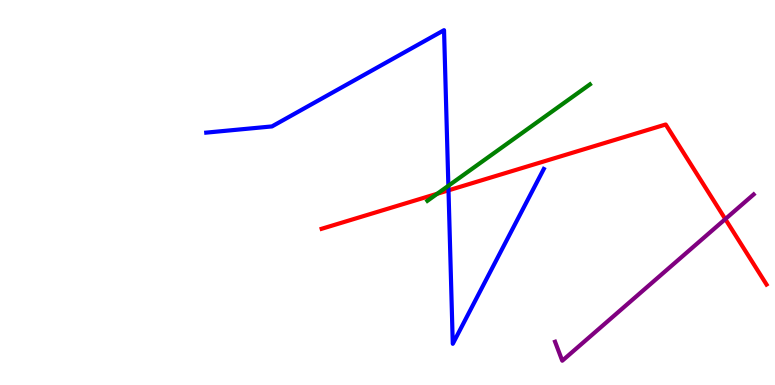[{'lines': ['blue', 'red'], 'intersections': [{'x': 5.79, 'y': 5.06}]}, {'lines': ['green', 'red'], 'intersections': [{'x': 5.64, 'y': 4.97}]}, {'lines': ['purple', 'red'], 'intersections': [{'x': 9.36, 'y': 4.31}]}, {'lines': ['blue', 'green'], 'intersections': [{'x': 5.79, 'y': 5.17}]}, {'lines': ['blue', 'purple'], 'intersections': []}, {'lines': ['green', 'purple'], 'intersections': []}]